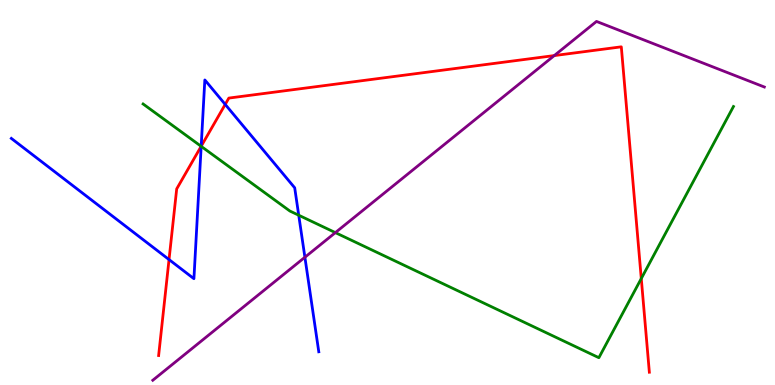[{'lines': ['blue', 'red'], 'intersections': [{'x': 2.18, 'y': 3.26}, {'x': 2.6, 'y': 6.2}, {'x': 2.91, 'y': 7.29}]}, {'lines': ['green', 'red'], 'intersections': [{'x': 2.6, 'y': 6.2}, {'x': 8.27, 'y': 2.76}]}, {'lines': ['purple', 'red'], 'intersections': [{'x': 7.15, 'y': 8.56}]}, {'lines': ['blue', 'green'], 'intersections': [{'x': 2.6, 'y': 6.2}, {'x': 3.85, 'y': 4.41}]}, {'lines': ['blue', 'purple'], 'intersections': [{'x': 3.93, 'y': 3.32}]}, {'lines': ['green', 'purple'], 'intersections': [{'x': 4.33, 'y': 3.96}]}]